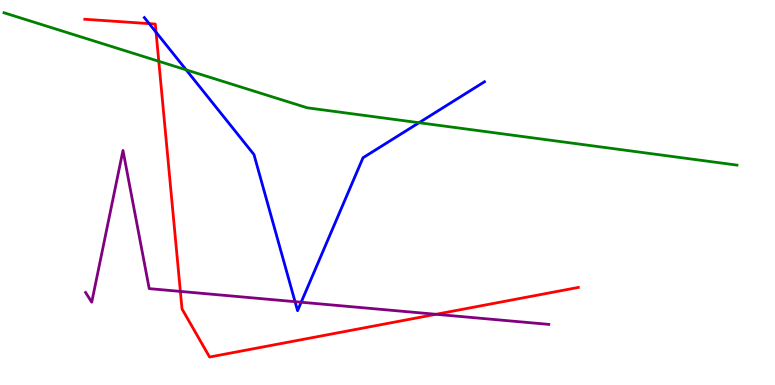[{'lines': ['blue', 'red'], 'intersections': [{'x': 1.92, 'y': 9.39}, {'x': 2.01, 'y': 9.16}]}, {'lines': ['green', 'red'], 'intersections': [{'x': 2.05, 'y': 8.41}]}, {'lines': ['purple', 'red'], 'intersections': [{'x': 2.33, 'y': 2.43}, {'x': 5.63, 'y': 1.84}]}, {'lines': ['blue', 'green'], 'intersections': [{'x': 2.4, 'y': 8.19}, {'x': 5.41, 'y': 6.81}]}, {'lines': ['blue', 'purple'], 'intersections': [{'x': 3.81, 'y': 2.16}, {'x': 3.89, 'y': 2.15}]}, {'lines': ['green', 'purple'], 'intersections': []}]